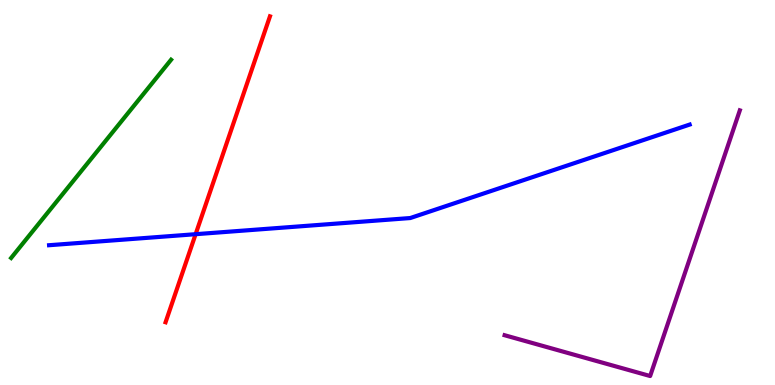[{'lines': ['blue', 'red'], 'intersections': [{'x': 2.52, 'y': 3.92}]}, {'lines': ['green', 'red'], 'intersections': []}, {'lines': ['purple', 'red'], 'intersections': []}, {'lines': ['blue', 'green'], 'intersections': []}, {'lines': ['blue', 'purple'], 'intersections': []}, {'lines': ['green', 'purple'], 'intersections': []}]